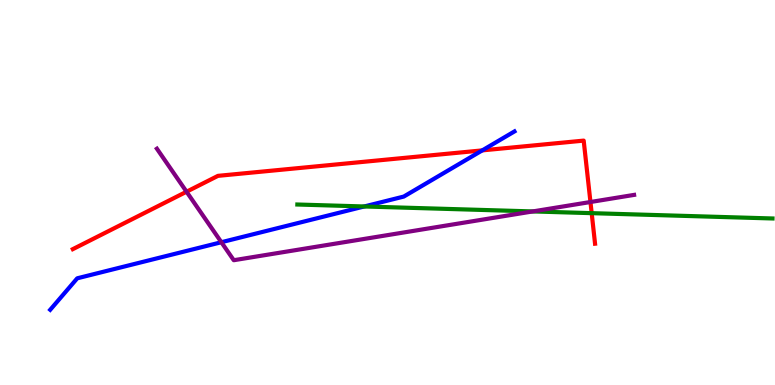[{'lines': ['blue', 'red'], 'intersections': [{'x': 6.22, 'y': 6.09}]}, {'lines': ['green', 'red'], 'intersections': [{'x': 7.63, 'y': 4.46}]}, {'lines': ['purple', 'red'], 'intersections': [{'x': 2.41, 'y': 5.02}, {'x': 7.62, 'y': 4.75}]}, {'lines': ['blue', 'green'], 'intersections': [{'x': 4.7, 'y': 4.64}]}, {'lines': ['blue', 'purple'], 'intersections': [{'x': 2.86, 'y': 3.71}]}, {'lines': ['green', 'purple'], 'intersections': [{'x': 6.87, 'y': 4.51}]}]